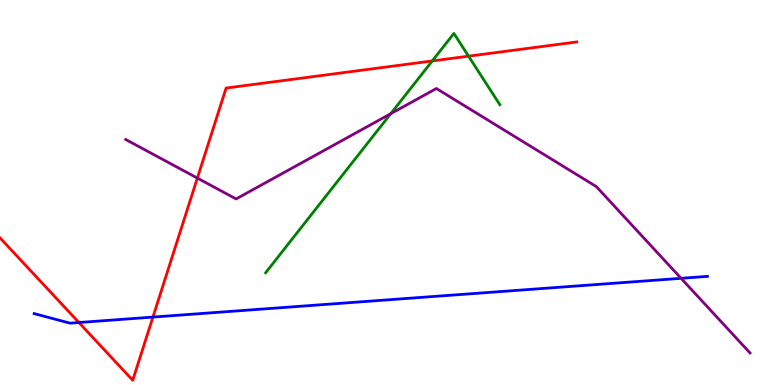[{'lines': ['blue', 'red'], 'intersections': [{'x': 1.02, 'y': 1.62}, {'x': 1.97, 'y': 1.76}]}, {'lines': ['green', 'red'], 'intersections': [{'x': 5.58, 'y': 8.42}, {'x': 6.05, 'y': 8.54}]}, {'lines': ['purple', 'red'], 'intersections': [{'x': 2.55, 'y': 5.37}]}, {'lines': ['blue', 'green'], 'intersections': []}, {'lines': ['blue', 'purple'], 'intersections': [{'x': 8.79, 'y': 2.77}]}, {'lines': ['green', 'purple'], 'intersections': [{'x': 5.04, 'y': 7.05}]}]